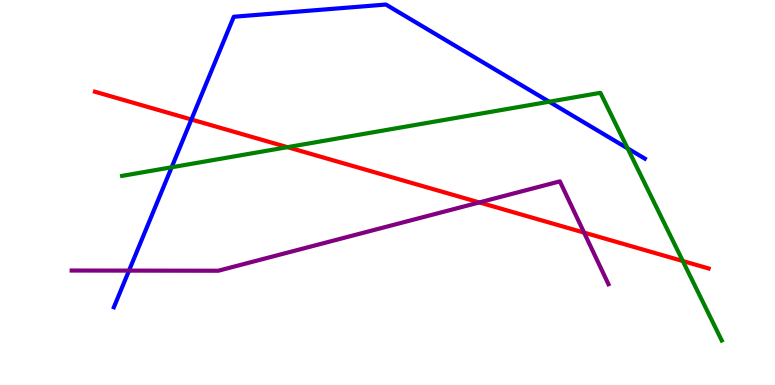[{'lines': ['blue', 'red'], 'intersections': [{'x': 2.47, 'y': 6.9}]}, {'lines': ['green', 'red'], 'intersections': [{'x': 3.71, 'y': 6.18}, {'x': 8.81, 'y': 3.22}]}, {'lines': ['purple', 'red'], 'intersections': [{'x': 6.19, 'y': 4.74}, {'x': 7.54, 'y': 3.96}]}, {'lines': ['blue', 'green'], 'intersections': [{'x': 2.21, 'y': 5.66}, {'x': 7.09, 'y': 7.36}, {'x': 8.1, 'y': 6.15}]}, {'lines': ['blue', 'purple'], 'intersections': [{'x': 1.66, 'y': 2.97}]}, {'lines': ['green', 'purple'], 'intersections': []}]